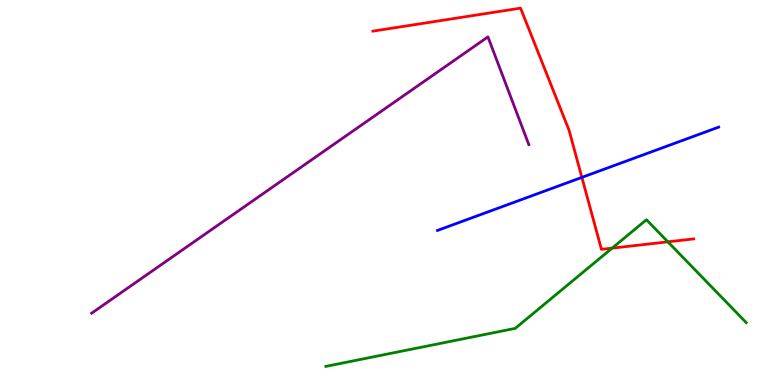[{'lines': ['blue', 'red'], 'intersections': [{'x': 7.51, 'y': 5.39}]}, {'lines': ['green', 'red'], 'intersections': [{'x': 7.9, 'y': 3.55}, {'x': 8.62, 'y': 3.72}]}, {'lines': ['purple', 'red'], 'intersections': []}, {'lines': ['blue', 'green'], 'intersections': []}, {'lines': ['blue', 'purple'], 'intersections': []}, {'lines': ['green', 'purple'], 'intersections': []}]